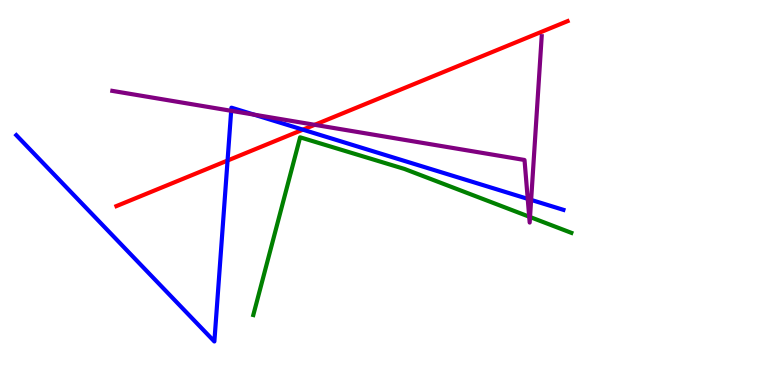[{'lines': ['blue', 'red'], 'intersections': [{'x': 2.94, 'y': 5.83}, {'x': 3.91, 'y': 6.63}]}, {'lines': ['green', 'red'], 'intersections': []}, {'lines': ['purple', 'red'], 'intersections': [{'x': 4.06, 'y': 6.76}]}, {'lines': ['blue', 'green'], 'intersections': []}, {'lines': ['blue', 'purple'], 'intersections': [{'x': 2.98, 'y': 7.12}, {'x': 3.28, 'y': 7.02}, {'x': 6.81, 'y': 4.83}, {'x': 6.85, 'y': 4.81}]}, {'lines': ['green', 'purple'], 'intersections': [{'x': 6.83, 'y': 4.37}, {'x': 6.84, 'y': 4.36}]}]